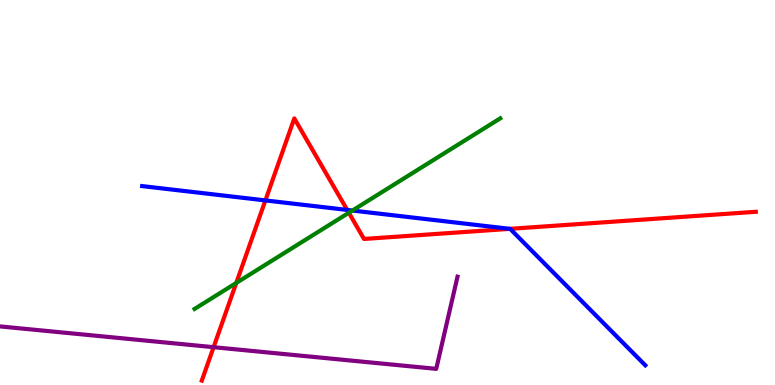[{'lines': ['blue', 'red'], 'intersections': [{'x': 3.42, 'y': 4.79}, {'x': 4.48, 'y': 4.55}, {'x': 6.58, 'y': 4.06}]}, {'lines': ['green', 'red'], 'intersections': [{'x': 3.05, 'y': 2.65}, {'x': 4.5, 'y': 4.47}]}, {'lines': ['purple', 'red'], 'intersections': [{'x': 2.76, 'y': 0.982}]}, {'lines': ['blue', 'green'], 'intersections': [{'x': 4.55, 'y': 4.53}]}, {'lines': ['blue', 'purple'], 'intersections': []}, {'lines': ['green', 'purple'], 'intersections': []}]